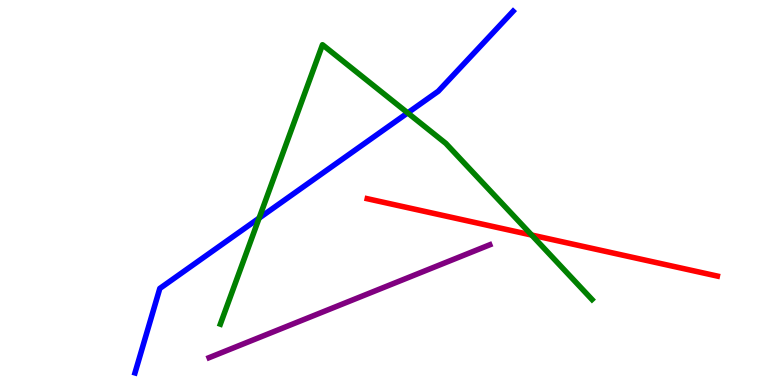[{'lines': ['blue', 'red'], 'intersections': []}, {'lines': ['green', 'red'], 'intersections': [{'x': 6.86, 'y': 3.9}]}, {'lines': ['purple', 'red'], 'intersections': []}, {'lines': ['blue', 'green'], 'intersections': [{'x': 3.34, 'y': 4.33}, {'x': 5.26, 'y': 7.07}]}, {'lines': ['blue', 'purple'], 'intersections': []}, {'lines': ['green', 'purple'], 'intersections': []}]